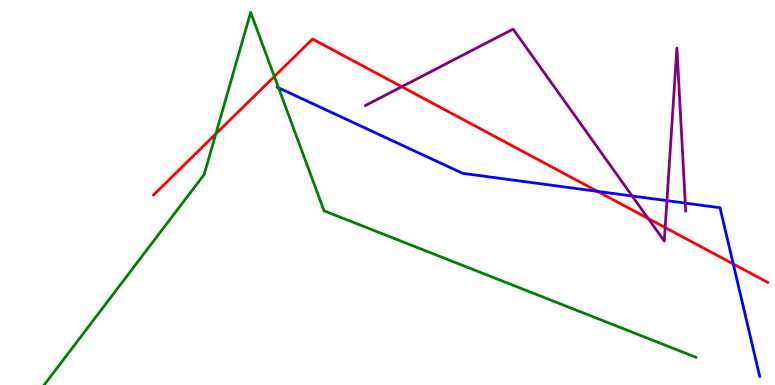[{'lines': ['blue', 'red'], 'intersections': [{'x': 7.71, 'y': 5.03}, {'x': 9.46, 'y': 3.14}]}, {'lines': ['green', 'red'], 'intersections': [{'x': 2.78, 'y': 6.52}, {'x': 3.54, 'y': 8.01}]}, {'lines': ['purple', 'red'], 'intersections': [{'x': 5.18, 'y': 7.75}, {'x': 8.36, 'y': 4.32}, {'x': 8.58, 'y': 4.09}]}, {'lines': ['blue', 'green'], 'intersections': [{'x': 3.59, 'y': 7.72}]}, {'lines': ['blue', 'purple'], 'intersections': [{'x': 8.16, 'y': 4.91}, {'x': 8.61, 'y': 4.79}, {'x': 8.84, 'y': 4.72}]}, {'lines': ['green', 'purple'], 'intersections': []}]